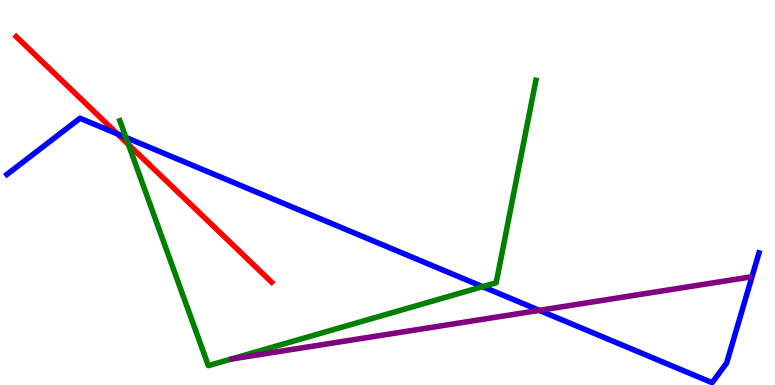[{'lines': ['blue', 'red'], 'intersections': [{'x': 1.51, 'y': 6.52}]}, {'lines': ['green', 'red'], 'intersections': [{'x': 1.66, 'y': 6.25}]}, {'lines': ['purple', 'red'], 'intersections': []}, {'lines': ['blue', 'green'], 'intersections': [{'x': 1.62, 'y': 6.43}, {'x': 6.23, 'y': 2.55}]}, {'lines': ['blue', 'purple'], 'intersections': [{'x': 6.96, 'y': 1.94}]}, {'lines': ['green', 'purple'], 'intersections': []}]